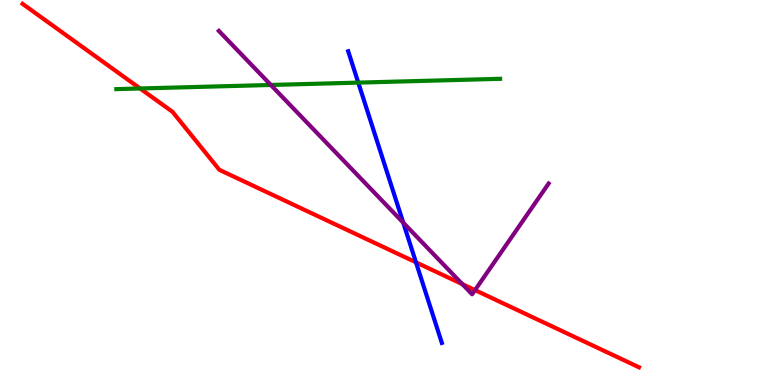[{'lines': ['blue', 'red'], 'intersections': [{'x': 5.37, 'y': 3.19}]}, {'lines': ['green', 'red'], 'intersections': [{'x': 1.81, 'y': 7.7}]}, {'lines': ['purple', 'red'], 'intersections': [{'x': 5.97, 'y': 2.62}, {'x': 6.13, 'y': 2.46}]}, {'lines': ['blue', 'green'], 'intersections': [{'x': 4.62, 'y': 7.85}]}, {'lines': ['blue', 'purple'], 'intersections': [{'x': 5.2, 'y': 4.22}]}, {'lines': ['green', 'purple'], 'intersections': [{'x': 3.49, 'y': 7.79}]}]